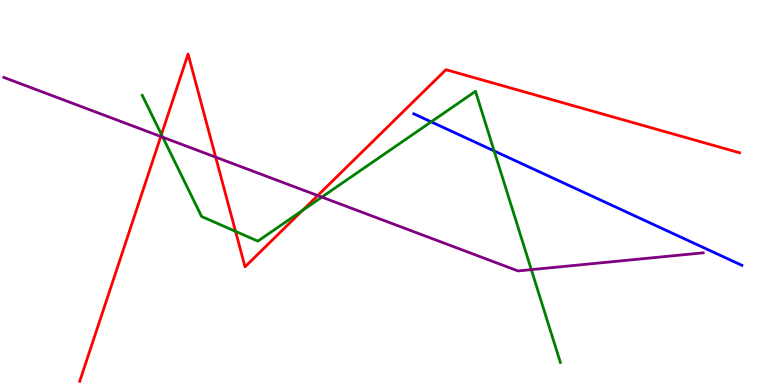[{'lines': ['blue', 'red'], 'intersections': []}, {'lines': ['green', 'red'], 'intersections': [{'x': 2.08, 'y': 6.51}, {'x': 3.04, 'y': 3.99}, {'x': 3.9, 'y': 4.54}]}, {'lines': ['purple', 'red'], 'intersections': [{'x': 2.07, 'y': 6.45}, {'x': 2.78, 'y': 5.92}, {'x': 4.1, 'y': 4.92}]}, {'lines': ['blue', 'green'], 'intersections': [{'x': 5.56, 'y': 6.84}, {'x': 6.38, 'y': 6.08}]}, {'lines': ['blue', 'purple'], 'intersections': []}, {'lines': ['green', 'purple'], 'intersections': [{'x': 2.1, 'y': 6.44}, {'x': 4.15, 'y': 4.88}, {'x': 6.86, 'y': 3.0}]}]